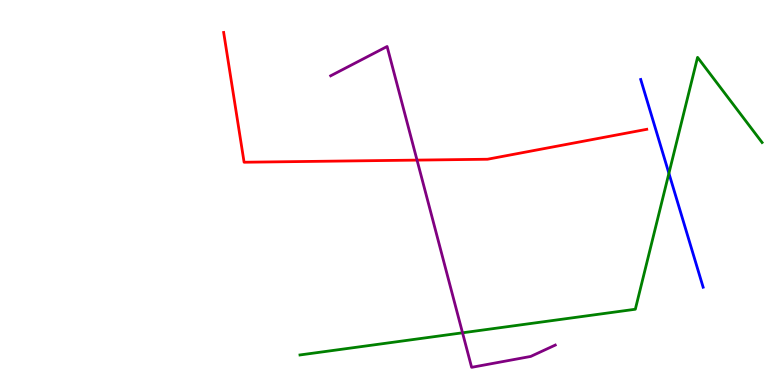[{'lines': ['blue', 'red'], 'intersections': []}, {'lines': ['green', 'red'], 'intersections': []}, {'lines': ['purple', 'red'], 'intersections': [{'x': 5.38, 'y': 5.84}]}, {'lines': ['blue', 'green'], 'intersections': [{'x': 8.63, 'y': 5.5}]}, {'lines': ['blue', 'purple'], 'intersections': []}, {'lines': ['green', 'purple'], 'intersections': [{'x': 5.97, 'y': 1.36}]}]